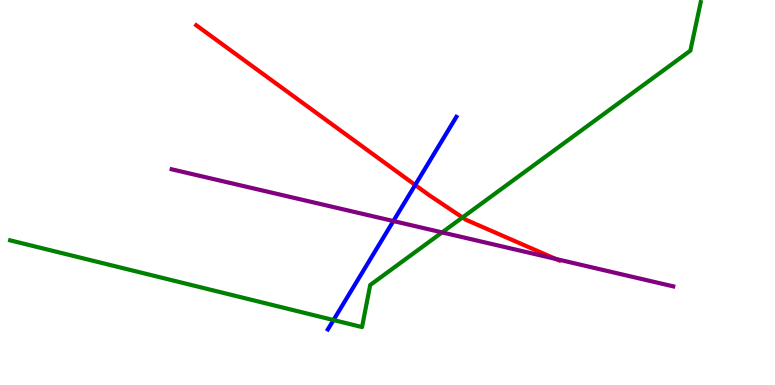[{'lines': ['blue', 'red'], 'intersections': [{'x': 5.36, 'y': 5.2}]}, {'lines': ['green', 'red'], 'intersections': [{'x': 5.97, 'y': 4.35}]}, {'lines': ['purple', 'red'], 'intersections': [{'x': 7.17, 'y': 3.27}]}, {'lines': ['blue', 'green'], 'intersections': [{'x': 4.3, 'y': 1.69}]}, {'lines': ['blue', 'purple'], 'intersections': [{'x': 5.08, 'y': 4.26}]}, {'lines': ['green', 'purple'], 'intersections': [{'x': 5.7, 'y': 3.96}]}]